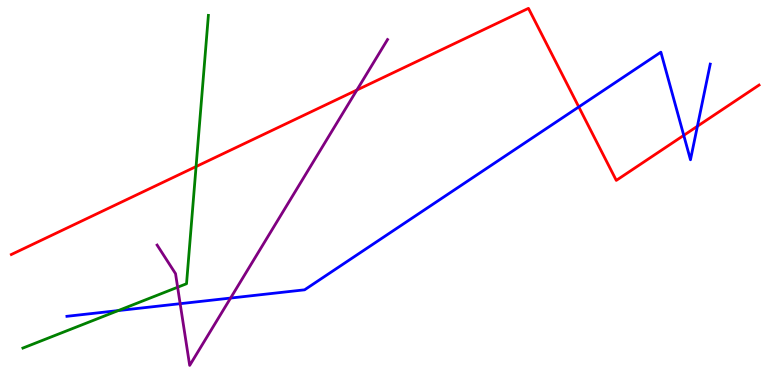[{'lines': ['blue', 'red'], 'intersections': [{'x': 7.47, 'y': 7.22}, {'x': 8.82, 'y': 6.48}, {'x': 9.0, 'y': 6.72}]}, {'lines': ['green', 'red'], 'intersections': [{'x': 2.53, 'y': 5.67}]}, {'lines': ['purple', 'red'], 'intersections': [{'x': 4.61, 'y': 7.66}]}, {'lines': ['blue', 'green'], 'intersections': [{'x': 1.53, 'y': 1.93}]}, {'lines': ['blue', 'purple'], 'intersections': [{'x': 2.32, 'y': 2.11}, {'x': 2.98, 'y': 2.26}]}, {'lines': ['green', 'purple'], 'intersections': [{'x': 2.29, 'y': 2.54}]}]